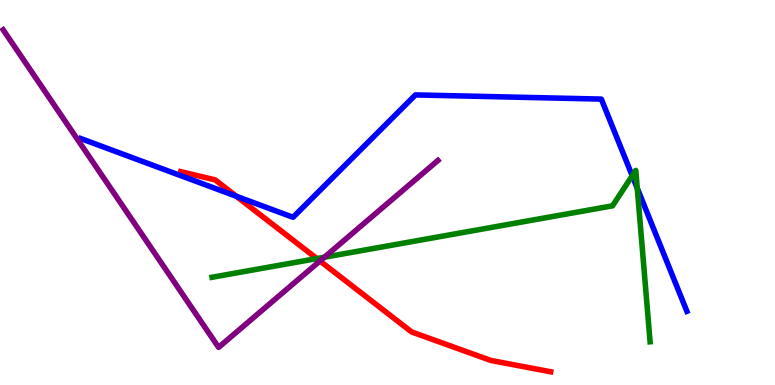[{'lines': ['blue', 'red'], 'intersections': [{'x': 3.05, 'y': 4.9}]}, {'lines': ['green', 'red'], 'intersections': [{'x': 4.09, 'y': 3.28}]}, {'lines': ['purple', 'red'], 'intersections': [{'x': 4.13, 'y': 3.22}]}, {'lines': ['blue', 'green'], 'intersections': [{'x': 8.16, 'y': 5.43}, {'x': 8.22, 'y': 5.11}]}, {'lines': ['blue', 'purple'], 'intersections': []}, {'lines': ['green', 'purple'], 'intersections': [{'x': 4.19, 'y': 3.32}]}]